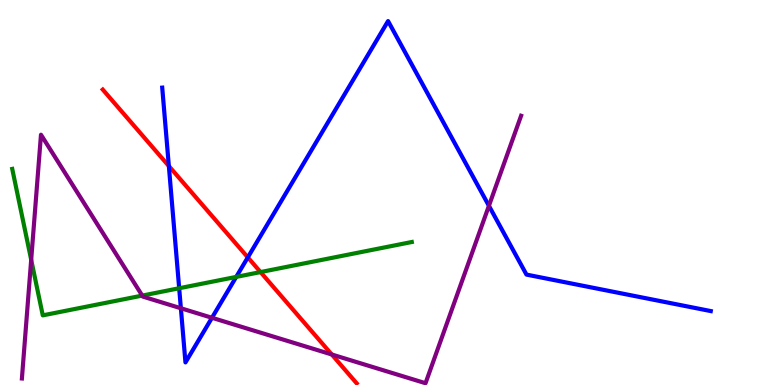[{'lines': ['blue', 'red'], 'intersections': [{'x': 2.18, 'y': 5.69}, {'x': 3.2, 'y': 3.31}]}, {'lines': ['green', 'red'], 'intersections': [{'x': 3.36, 'y': 2.93}]}, {'lines': ['purple', 'red'], 'intersections': [{'x': 4.28, 'y': 0.793}]}, {'lines': ['blue', 'green'], 'intersections': [{'x': 2.31, 'y': 2.51}, {'x': 3.05, 'y': 2.81}]}, {'lines': ['blue', 'purple'], 'intersections': [{'x': 2.33, 'y': 1.99}, {'x': 2.74, 'y': 1.75}, {'x': 6.31, 'y': 4.65}]}, {'lines': ['green', 'purple'], 'intersections': [{'x': 0.402, 'y': 3.25}, {'x': 1.84, 'y': 2.32}]}]